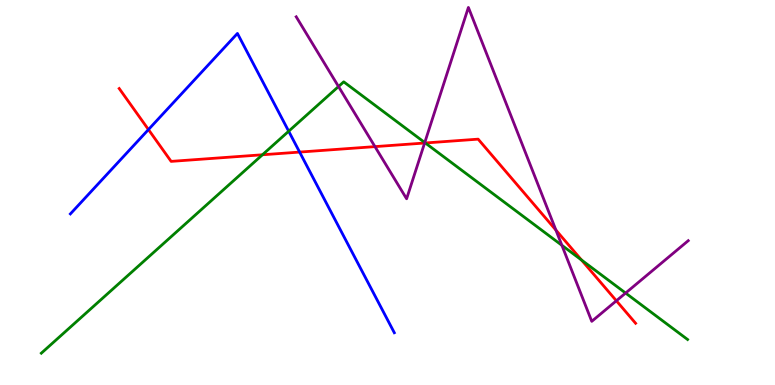[{'lines': ['blue', 'red'], 'intersections': [{'x': 1.92, 'y': 6.63}, {'x': 3.87, 'y': 6.05}]}, {'lines': ['green', 'red'], 'intersections': [{'x': 3.39, 'y': 5.98}, {'x': 5.49, 'y': 6.29}, {'x': 7.5, 'y': 3.25}]}, {'lines': ['purple', 'red'], 'intersections': [{'x': 4.84, 'y': 6.19}, {'x': 5.48, 'y': 6.29}, {'x': 7.17, 'y': 4.02}, {'x': 7.95, 'y': 2.19}]}, {'lines': ['blue', 'green'], 'intersections': [{'x': 3.73, 'y': 6.59}]}, {'lines': ['blue', 'purple'], 'intersections': []}, {'lines': ['green', 'purple'], 'intersections': [{'x': 4.37, 'y': 7.75}, {'x': 5.48, 'y': 6.3}, {'x': 7.25, 'y': 3.63}, {'x': 8.07, 'y': 2.39}]}]